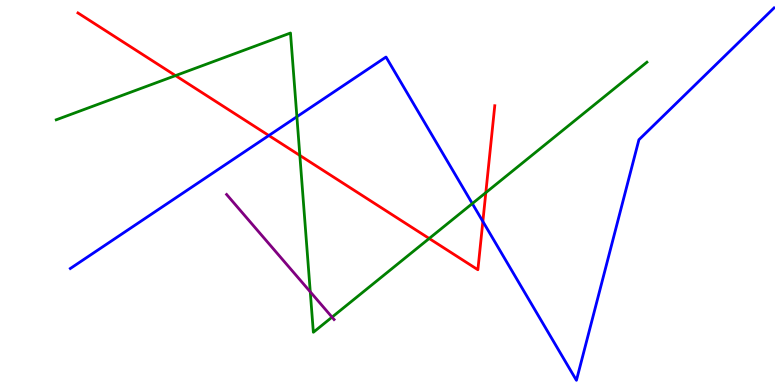[{'lines': ['blue', 'red'], 'intersections': [{'x': 3.47, 'y': 6.48}, {'x': 6.23, 'y': 4.25}]}, {'lines': ['green', 'red'], 'intersections': [{'x': 2.26, 'y': 8.04}, {'x': 3.87, 'y': 5.96}, {'x': 5.54, 'y': 3.81}, {'x': 6.27, 'y': 5.0}]}, {'lines': ['purple', 'red'], 'intersections': []}, {'lines': ['blue', 'green'], 'intersections': [{'x': 3.83, 'y': 6.97}, {'x': 6.09, 'y': 4.71}]}, {'lines': ['blue', 'purple'], 'intersections': []}, {'lines': ['green', 'purple'], 'intersections': [{'x': 4.0, 'y': 2.42}, {'x': 4.28, 'y': 1.76}]}]